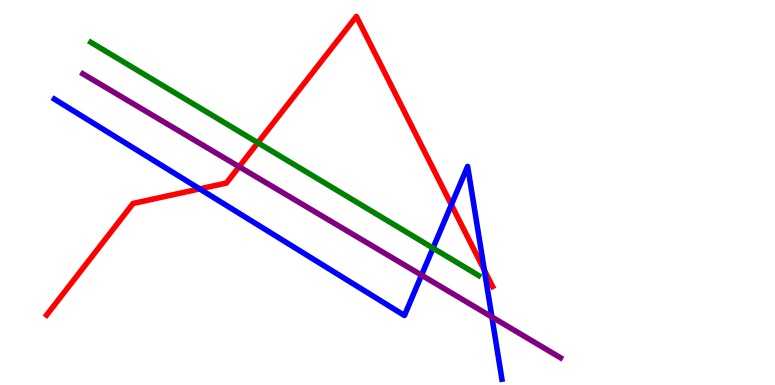[{'lines': ['blue', 'red'], 'intersections': [{'x': 2.58, 'y': 5.09}, {'x': 5.82, 'y': 4.68}, {'x': 6.25, 'y': 2.98}]}, {'lines': ['green', 'red'], 'intersections': [{'x': 3.33, 'y': 6.29}]}, {'lines': ['purple', 'red'], 'intersections': [{'x': 3.09, 'y': 5.67}]}, {'lines': ['blue', 'green'], 'intersections': [{'x': 5.59, 'y': 3.56}]}, {'lines': ['blue', 'purple'], 'intersections': [{'x': 5.44, 'y': 2.85}, {'x': 6.35, 'y': 1.77}]}, {'lines': ['green', 'purple'], 'intersections': []}]